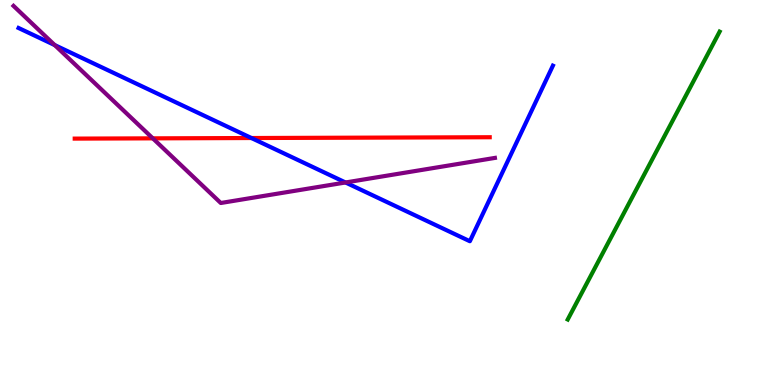[{'lines': ['blue', 'red'], 'intersections': [{'x': 3.24, 'y': 6.41}]}, {'lines': ['green', 'red'], 'intersections': []}, {'lines': ['purple', 'red'], 'intersections': [{'x': 1.97, 'y': 6.41}]}, {'lines': ['blue', 'green'], 'intersections': []}, {'lines': ['blue', 'purple'], 'intersections': [{'x': 0.706, 'y': 8.83}, {'x': 4.46, 'y': 5.26}]}, {'lines': ['green', 'purple'], 'intersections': []}]